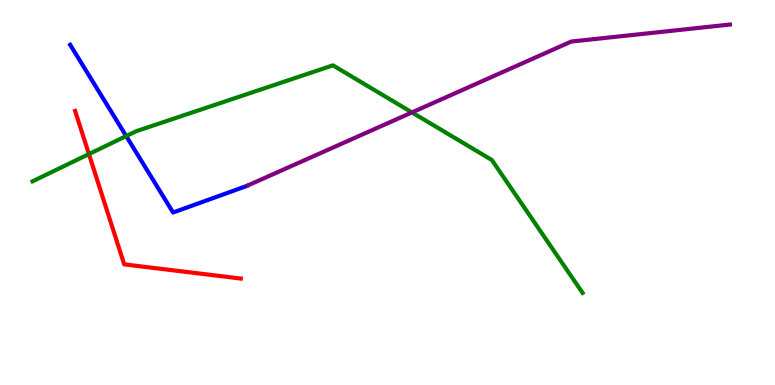[{'lines': ['blue', 'red'], 'intersections': []}, {'lines': ['green', 'red'], 'intersections': [{'x': 1.15, 'y': 6.0}]}, {'lines': ['purple', 'red'], 'intersections': []}, {'lines': ['blue', 'green'], 'intersections': [{'x': 1.63, 'y': 6.47}]}, {'lines': ['blue', 'purple'], 'intersections': []}, {'lines': ['green', 'purple'], 'intersections': [{'x': 5.32, 'y': 7.08}]}]